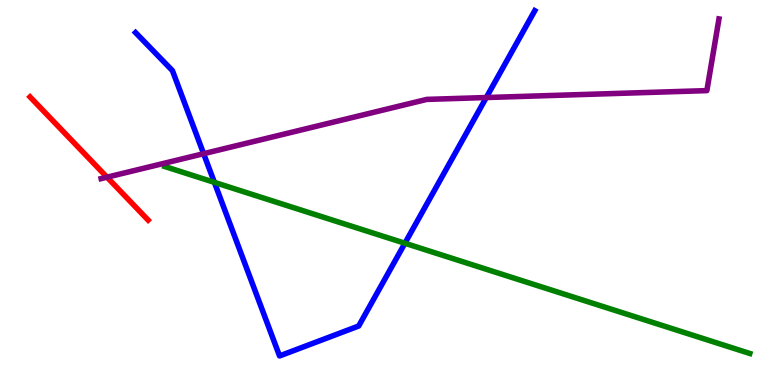[{'lines': ['blue', 'red'], 'intersections': []}, {'lines': ['green', 'red'], 'intersections': []}, {'lines': ['purple', 'red'], 'intersections': [{'x': 1.38, 'y': 5.4}]}, {'lines': ['blue', 'green'], 'intersections': [{'x': 2.77, 'y': 5.26}, {'x': 5.22, 'y': 3.68}]}, {'lines': ['blue', 'purple'], 'intersections': [{'x': 2.63, 'y': 6.01}, {'x': 6.27, 'y': 7.47}]}, {'lines': ['green', 'purple'], 'intersections': []}]